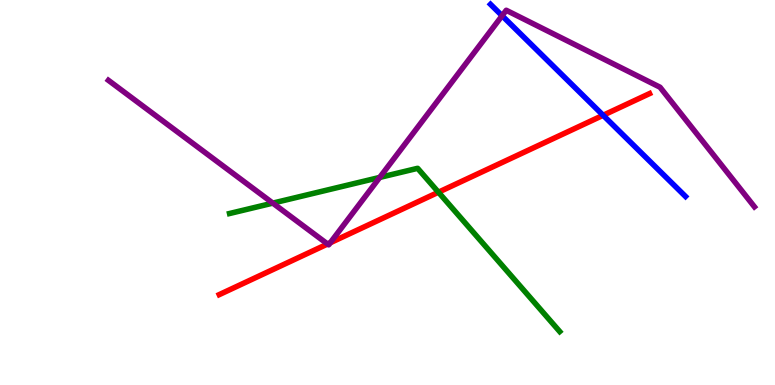[{'lines': ['blue', 'red'], 'intersections': [{'x': 7.78, 'y': 7.01}]}, {'lines': ['green', 'red'], 'intersections': [{'x': 5.66, 'y': 5.01}]}, {'lines': ['purple', 'red'], 'intersections': [{'x': 4.23, 'y': 3.66}, {'x': 4.26, 'y': 3.69}]}, {'lines': ['blue', 'green'], 'intersections': []}, {'lines': ['blue', 'purple'], 'intersections': [{'x': 6.48, 'y': 9.59}]}, {'lines': ['green', 'purple'], 'intersections': [{'x': 3.52, 'y': 4.72}, {'x': 4.9, 'y': 5.39}]}]